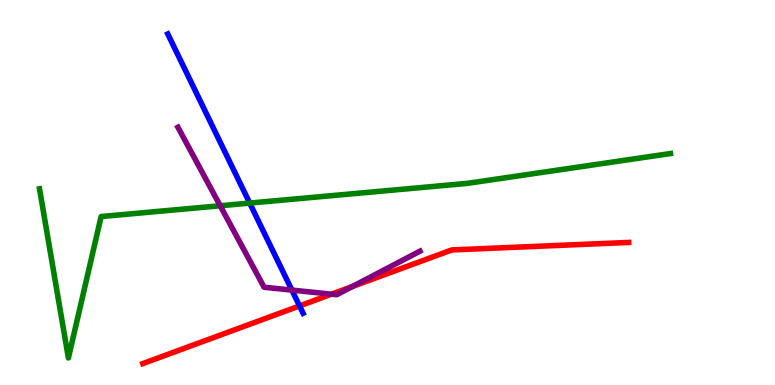[{'lines': ['blue', 'red'], 'intersections': [{'x': 3.87, 'y': 2.05}]}, {'lines': ['green', 'red'], 'intersections': []}, {'lines': ['purple', 'red'], 'intersections': [{'x': 4.28, 'y': 2.36}, {'x': 4.55, 'y': 2.56}]}, {'lines': ['blue', 'green'], 'intersections': [{'x': 3.22, 'y': 4.73}]}, {'lines': ['blue', 'purple'], 'intersections': [{'x': 3.77, 'y': 2.47}]}, {'lines': ['green', 'purple'], 'intersections': [{'x': 2.84, 'y': 4.66}]}]